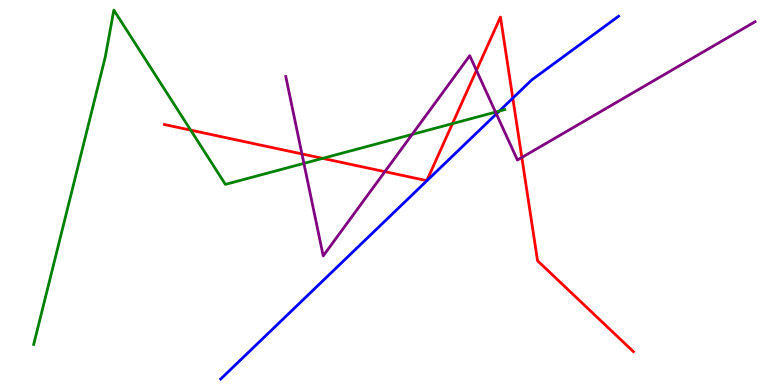[{'lines': ['blue', 'red'], 'intersections': [{'x': 6.62, 'y': 7.45}]}, {'lines': ['green', 'red'], 'intersections': [{'x': 2.46, 'y': 6.62}, {'x': 4.16, 'y': 5.89}, {'x': 5.84, 'y': 6.79}]}, {'lines': ['purple', 'red'], 'intersections': [{'x': 3.9, 'y': 6.0}, {'x': 4.97, 'y': 5.54}, {'x': 6.15, 'y': 8.17}, {'x': 6.73, 'y': 5.91}]}, {'lines': ['blue', 'green'], 'intersections': [{'x': 6.44, 'y': 7.11}]}, {'lines': ['blue', 'purple'], 'intersections': [{'x': 6.4, 'y': 7.04}]}, {'lines': ['green', 'purple'], 'intersections': [{'x': 3.92, 'y': 5.76}, {'x': 5.32, 'y': 6.51}, {'x': 6.39, 'y': 7.09}]}]